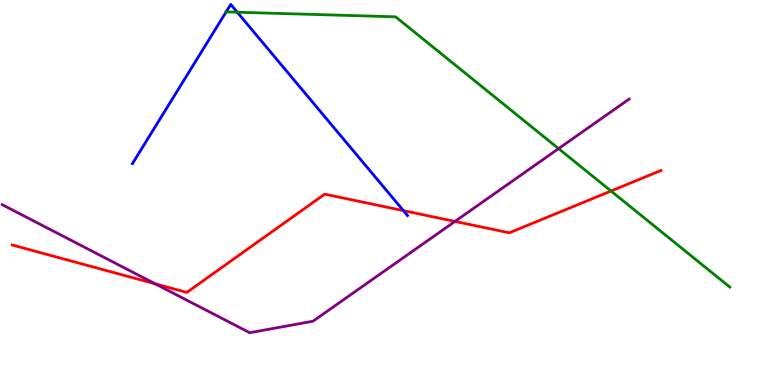[{'lines': ['blue', 'red'], 'intersections': [{'x': 5.21, 'y': 4.53}]}, {'lines': ['green', 'red'], 'intersections': [{'x': 7.88, 'y': 5.04}]}, {'lines': ['purple', 'red'], 'intersections': [{'x': 2.0, 'y': 2.63}, {'x': 5.87, 'y': 4.25}]}, {'lines': ['blue', 'green'], 'intersections': [{'x': 2.92, 'y': 9.69}, {'x': 3.06, 'y': 9.68}]}, {'lines': ['blue', 'purple'], 'intersections': []}, {'lines': ['green', 'purple'], 'intersections': [{'x': 7.21, 'y': 6.14}]}]